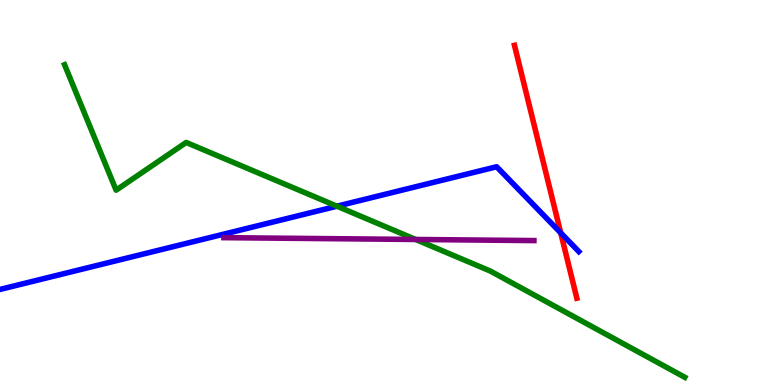[{'lines': ['blue', 'red'], 'intersections': [{'x': 7.24, 'y': 3.95}]}, {'lines': ['green', 'red'], 'intersections': []}, {'lines': ['purple', 'red'], 'intersections': []}, {'lines': ['blue', 'green'], 'intersections': [{'x': 4.35, 'y': 4.64}]}, {'lines': ['blue', 'purple'], 'intersections': []}, {'lines': ['green', 'purple'], 'intersections': [{'x': 5.36, 'y': 3.78}]}]